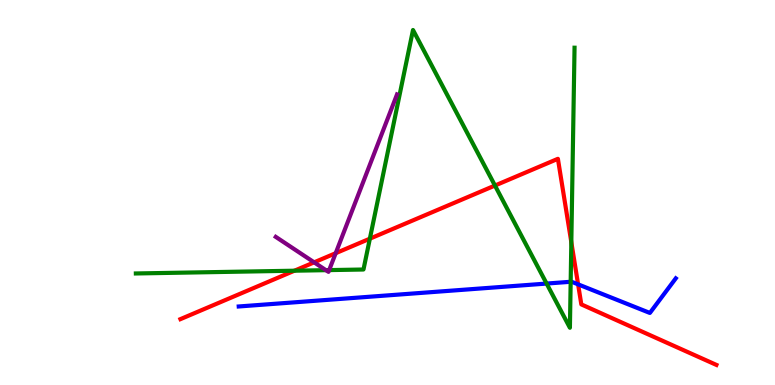[{'lines': ['blue', 'red'], 'intersections': [{'x': 7.46, 'y': 2.61}]}, {'lines': ['green', 'red'], 'intersections': [{'x': 3.8, 'y': 2.97}, {'x': 4.77, 'y': 3.8}, {'x': 6.39, 'y': 5.18}, {'x': 7.37, 'y': 3.71}]}, {'lines': ['purple', 'red'], 'intersections': [{'x': 4.05, 'y': 3.19}, {'x': 4.33, 'y': 3.42}]}, {'lines': ['blue', 'green'], 'intersections': [{'x': 7.05, 'y': 2.63}, {'x': 7.36, 'y': 2.68}]}, {'lines': ['blue', 'purple'], 'intersections': []}, {'lines': ['green', 'purple'], 'intersections': [{'x': 4.21, 'y': 2.98}, {'x': 4.25, 'y': 2.98}]}]